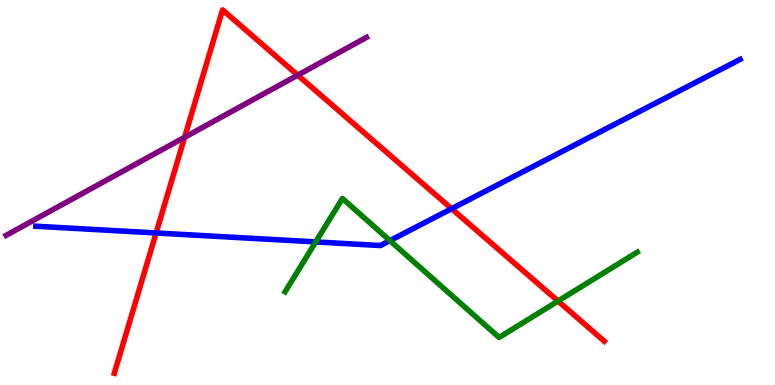[{'lines': ['blue', 'red'], 'intersections': [{'x': 2.01, 'y': 3.95}, {'x': 5.83, 'y': 4.58}]}, {'lines': ['green', 'red'], 'intersections': [{'x': 7.2, 'y': 2.18}]}, {'lines': ['purple', 'red'], 'intersections': [{'x': 2.38, 'y': 6.43}, {'x': 3.84, 'y': 8.05}]}, {'lines': ['blue', 'green'], 'intersections': [{'x': 4.07, 'y': 3.72}, {'x': 5.03, 'y': 3.75}]}, {'lines': ['blue', 'purple'], 'intersections': []}, {'lines': ['green', 'purple'], 'intersections': []}]